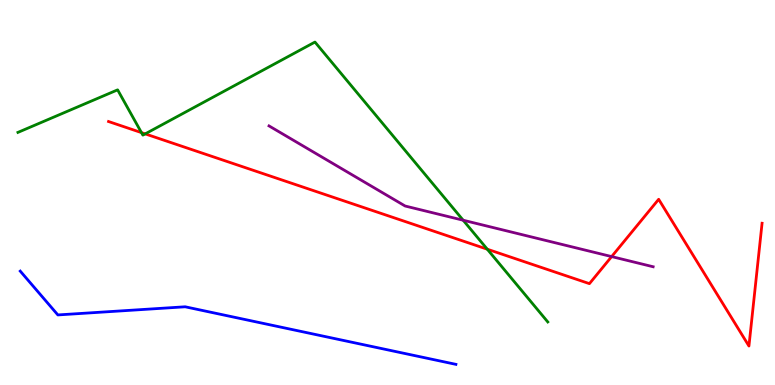[{'lines': ['blue', 'red'], 'intersections': []}, {'lines': ['green', 'red'], 'intersections': [{'x': 1.83, 'y': 6.56}, {'x': 1.87, 'y': 6.52}, {'x': 6.29, 'y': 3.53}]}, {'lines': ['purple', 'red'], 'intersections': [{'x': 7.89, 'y': 3.34}]}, {'lines': ['blue', 'green'], 'intersections': []}, {'lines': ['blue', 'purple'], 'intersections': []}, {'lines': ['green', 'purple'], 'intersections': [{'x': 5.98, 'y': 4.28}]}]